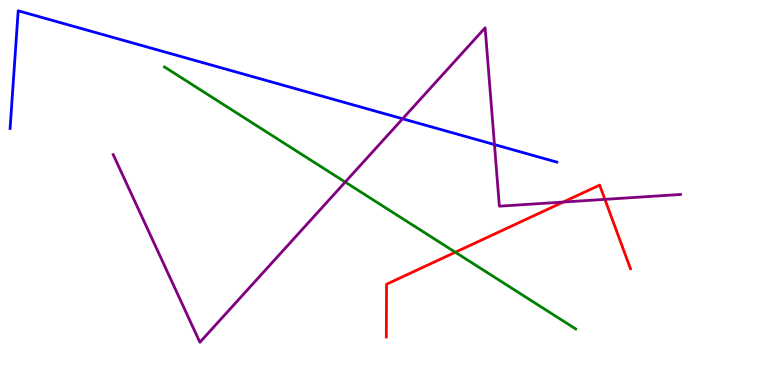[{'lines': ['blue', 'red'], 'intersections': []}, {'lines': ['green', 'red'], 'intersections': [{'x': 5.88, 'y': 3.45}]}, {'lines': ['purple', 'red'], 'intersections': [{'x': 7.27, 'y': 4.75}, {'x': 7.81, 'y': 4.82}]}, {'lines': ['blue', 'green'], 'intersections': []}, {'lines': ['blue', 'purple'], 'intersections': [{'x': 5.2, 'y': 6.91}, {'x': 6.38, 'y': 6.24}]}, {'lines': ['green', 'purple'], 'intersections': [{'x': 4.45, 'y': 5.27}]}]